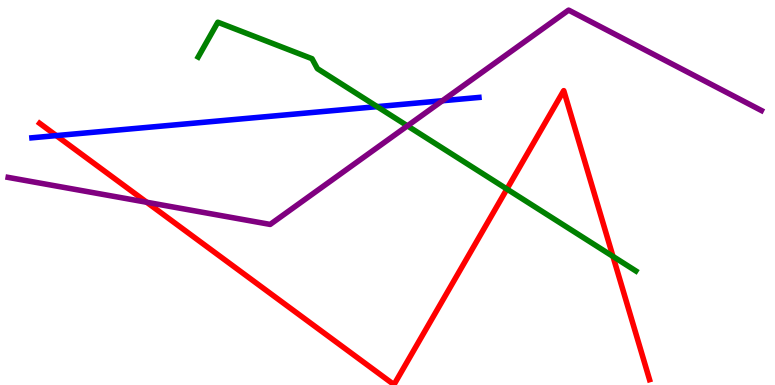[{'lines': ['blue', 'red'], 'intersections': [{'x': 0.727, 'y': 6.48}]}, {'lines': ['green', 'red'], 'intersections': [{'x': 6.54, 'y': 5.09}, {'x': 7.91, 'y': 3.34}]}, {'lines': ['purple', 'red'], 'intersections': [{'x': 1.89, 'y': 4.75}]}, {'lines': ['blue', 'green'], 'intersections': [{'x': 4.87, 'y': 7.23}]}, {'lines': ['blue', 'purple'], 'intersections': [{'x': 5.71, 'y': 7.38}]}, {'lines': ['green', 'purple'], 'intersections': [{'x': 5.26, 'y': 6.73}]}]